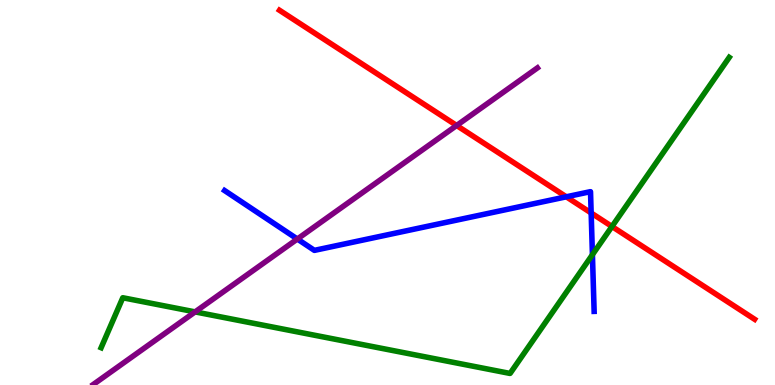[{'lines': ['blue', 'red'], 'intersections': [{'x': 7.31, 'y': 4.89}, {'x': 7.63, 'y': 4.47}]}, {'lines': ['green', 'red'], 'intersections': [{'x': 7.9, 'y': 4.12}]}, {'lines': ['purple', 'red'], 'intersections': [{'x': 5.89, 'y': 6.74}]}, {'lines': ['blue', 'green'], 'intersections': [{'x': 7.64, 'y': 3.38}]}, {'lines': ['blue', 'purple'], 'intersections': [{'x': 3.84, 'y': 3.79}]}, {'lines': ['green', 'purple'], 'intersections': [{'x': 2.52, 'y': 1.9}]}]